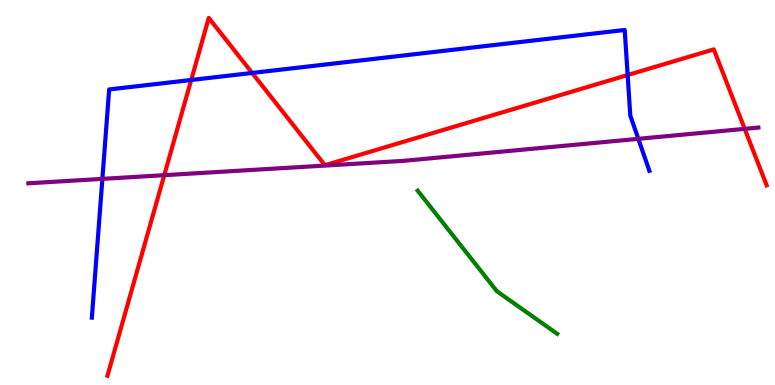[{'lines': ['blue', 'red'], 'intersections': [{'x': 2.47, 'y': 7.92}, {'x': 3.25, 'y': 8.11}, {'x': 8.1, 'y': 8.05}]}, {'lines': ['green', 'red'], 'intersections': []}, {'lines': ['purple', 'red'], 'intersections': [{'x': 2.12, 'y': 5.45}, {'x': 9.61, 'y': 6.65}]}, {'lines': ['blue', 'green'], 'intersections': []}, {'lines': ['blue', 'purple'], 'intersections': [{'x': 1.32, 'y': 5.35}, {'x': 8.24, 'y': 6.39}]}, {'lines': ['green', 'purple'], 'intersections': []}]